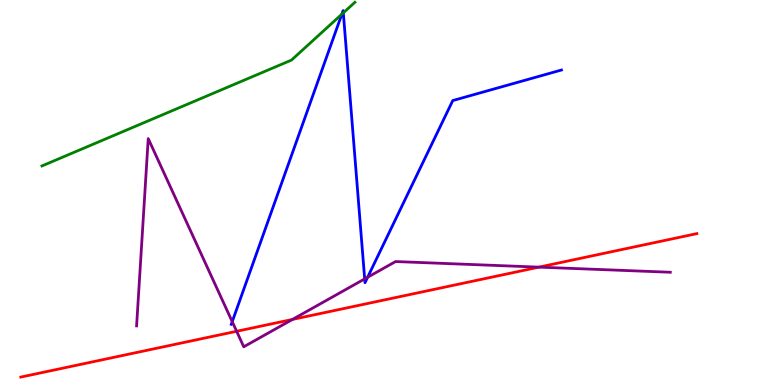[{'lines': ['blue', 'red'], 'intersections': []}, {'lines': ['green', 'red'], 'intersections': []}, {'lines': ['purple', 'red'], 'intersections': [{'x': 3.05, 'y': 1.4}, {'x': 3.77, 'y': 1.7}, {'x': 6.95, 'y': 3.06}]}, {'lines': ['blue', 'green'], 'intersections': [{'x': 4.41, 'y': 9.63}, {'x': 4.43, 'y': 9.67}]}, {'lines': ['blue', 'purple'], 'intersections': [{'x': 3.0, 'y': 1.65}, {'x': 4.71, 'y': 2.76}, {'x': 4.74, 'y': 2.8}]}, {'lines': ['green', 'purple'], 'intersections': []}]